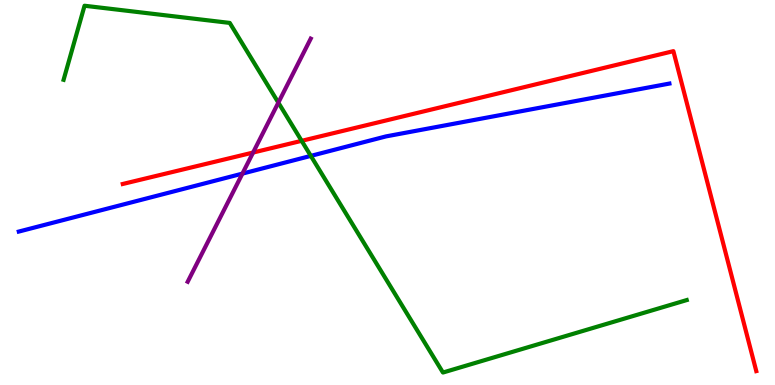[{'lines': ['blue', 'red'], 'intersections': []}, {'lines': ['green', 'red'], 'intersections': [{'x': 3.89, 'y': 6.34}]}, {'lines': ['purple', 'red'], 'intersections': [{'x': 3.27, 'y': 6.04}]}, {'lines': ['blue', 'green'], 'intersections': [{'x': 4.01, 'y': 5.95}]}, {'lines': ['blue', 'purple'], 'intersections': [{'x': 3.13, 'y': 5.49}]}, {'lines': ['green', 'purple'], 'intersections': [{'x': 3.59, 'y': 7.33}]}]